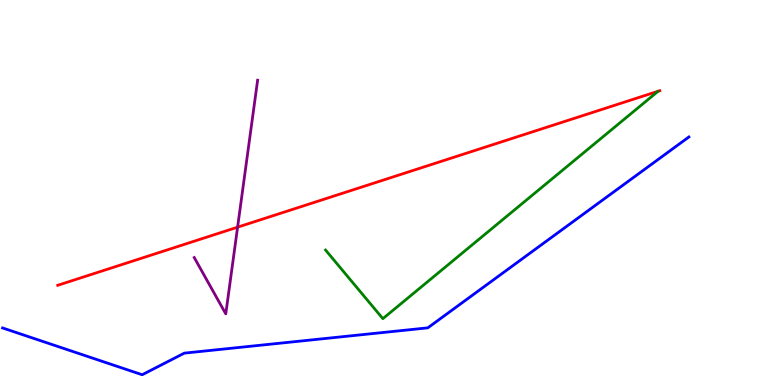[{'lines': ['blue', 'red'], 'intersections': []}, {'lines': ['green', 'red'], 'intersections': []}, {'lines': ['purple', 'red'], 'intersections': [{'x': 3.07, 'y': 4.1}]}, {'lines': ['blue', 'green'], 'intersections': []}, {'lines': ['blue', 'purple'], 'intersections': []}, {'lines': ['green', 'purple'], 'intersections': []}]